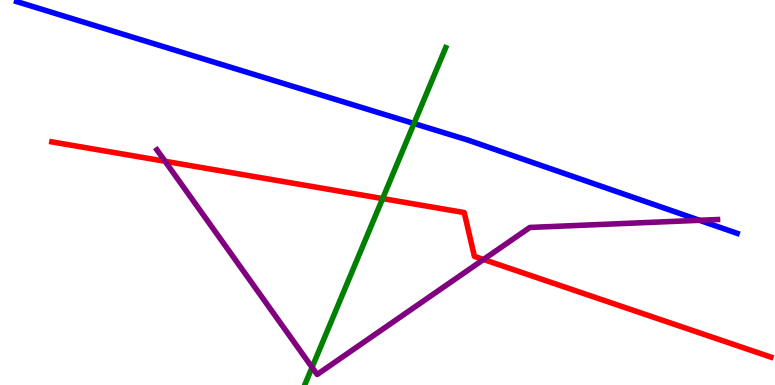[{'lines': ['blue', 'red'], 'intersections': []}, {'lines': ['green', 'red'], 'intersections': [{'x': 4.94, 'y': 4.84}]}, {'lines': ['purple', 'red'], 'intersections': [{'x': 2.13, 'y': 5.81}, {'x': 6.24, 'y': 3.26}]}, {'lines': ['blue', 'green'], 'intersections': [{'x': 5.34, 'y': 6.79}]}, {'lines': ['blue', 'purple'], 'intersections': [{'x': 9.03, 'y': 4.28}]}, {'lines': ['green', 'purple'], 'intersections': [{'x': 4.03, 'y': 0.458}]}]